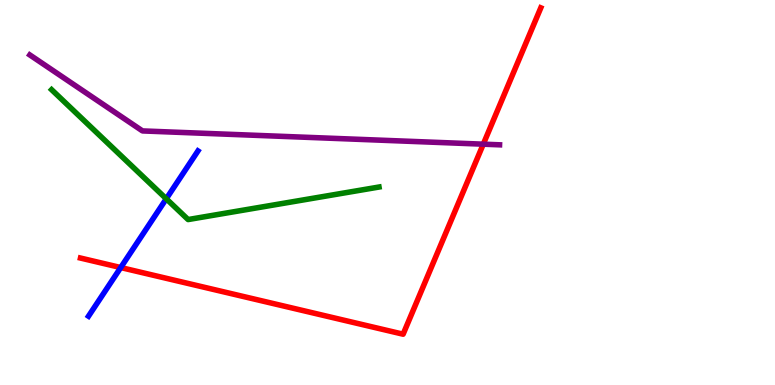[{'lines': ['blue', 'red'], 'intersections': [{'x': 1.56, 'y': 3.05}]}, {'lines': ['green', 'red'], 'intersections': []}, {'lines': ['purple', 'red'], 'intersections': [{'x': 6.24, 'y': 6.26}]}, {'lines': ['blue', 'green'], 'intersections': [{'x': 2.15, 'y': 4.84}]}, {'lines': ['blue', 'purple'], 'intersections': []}, {'lines': ['green', 'purple'], 'intersections': []}]